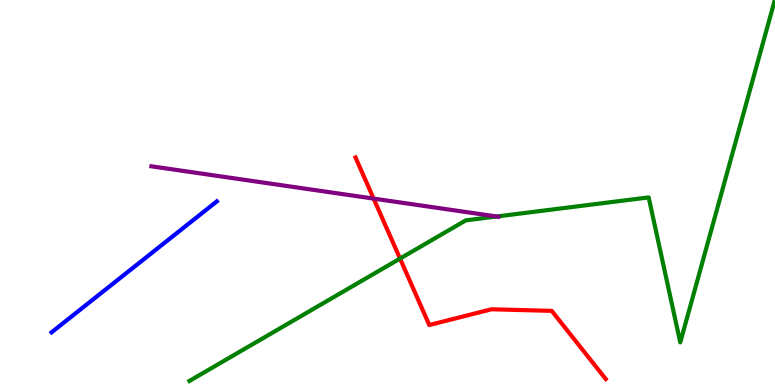[{'lines': ['blue', 'red'], 'intersections': []}, {'lines': ['green', 'red'], 'intersections': [{'x': 5.16, 'y': 3.28}]}, {'lines': ['purple', 'red'], 'intersections': [{'x': 4.82, 'y': 4.84}]}, {'lines': ['blue', 'green'], 'intersections': []}, {'lines': ['blue', 'purple'], 'intersections': []}, {'lines': ['green', 'purple'], 'intersections': [{'x': 6.41, 'y': 4.38}]}]